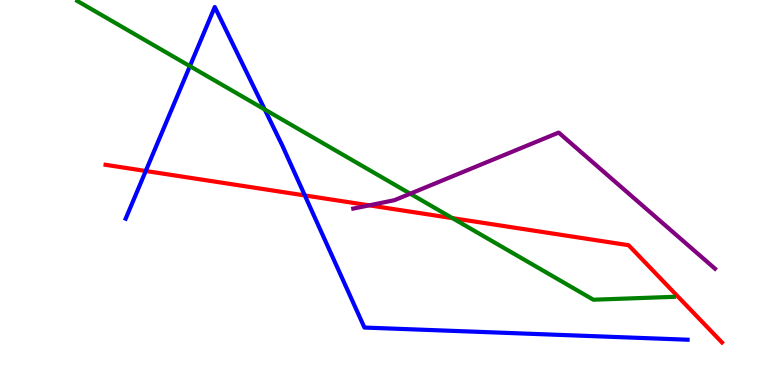[{'lines': ['blue', 'red'], 'intersections': [{'x': 1.88, 'y': 5.56}, {'x': 3.93, 'y': 4.92}]}, {'lines': ['green', 'red'], 'intersections': [{'x': 5.84, 'y': 4.33}]}, {'lines': ['purple', 'red'], 'intersections': [{'x': 4.76, 'y': 4.67}]}, {'lines': ['blue', 'green'], 'intersections': [{'x': 2.45, 'y': 8.28}, {'x': 3.42, 'y': 7.16}]}, {'lines': ['blue', 'purple'], 'intersections': []}, {'lines': ['green', 'purple'], 'intersections': [{'x': 5.29, 'y': 4.97}]}]